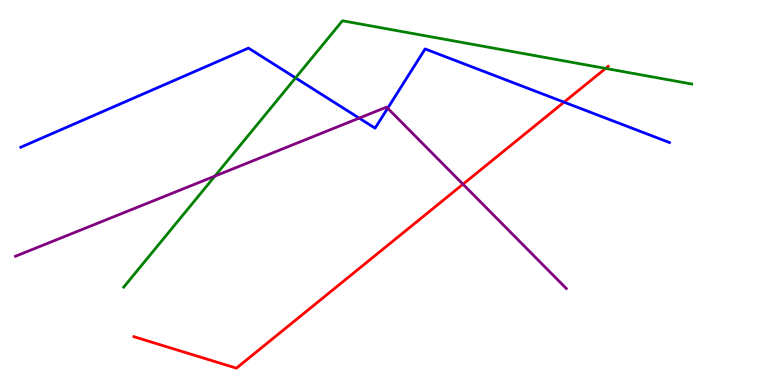[{'lines': ['blue', 'red'], 'intersections': [{'x': 7.28, 'y': 7.35}]}, {'lines': ['green', 'red'], 'intersections': [{'x': 7.81, 'y': 8.22}]}, {'lines': ['purple', 'red'], 'intersections': [{'x': 5.97, 'y': 5.22}]}, {'lines': ['blue', 'green'], 'intersections': [{'x': 3.81, 'y': 7.98}]}, {'lines': ['blue', 'purple'], 'intersections': [{'x': 4.63, 'y': 6.93}, {'x': 5.0, 'y': 7.19}]}, {'lines': ['green', 'purple'], 'intersections': [{'x': 2.77, 'y': 5.43}]}]